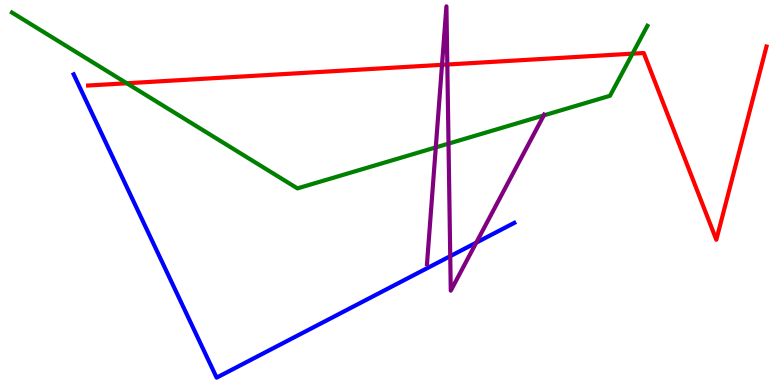[{'lines': ['blue', 'red'], 'intersections': []}, {'lines': ['green', 'red'], 'intersections': [{'x': 1.64, 'y': 7.84}, {'x': 8.16, 'y': 8.61}]}, {'lines': ['purple', 'red'], 'intersections': [{'x': 5.7, 'y': 8.32}, {'x': 5.77, 'y': 8.32}]}, {'lines': ['blue', 'green'], 'intersections': []}, {'lines': ['blue', 'purple'], 'intersections': [{'x': 5.81, 'y': 3.35}, {'x': 6.15, 'y': 3.7}]}, {'lines': ['green', 'purple'], 'intersections': [{'x': 5.62, 'y': 6.17}, {'x': 5.79, 'y': 6.27}, {'x': 7.02, 'y': 7.0}]}]